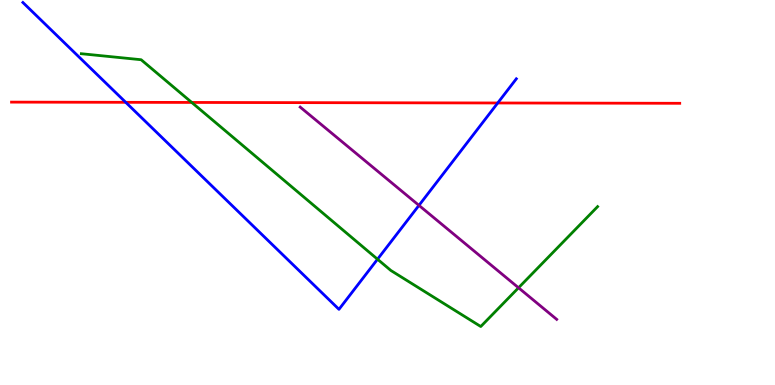[{'lines': ['blue', 'red'], 'intersections': [{'x': 1.62, 'y': 7.34}, {'x': 6.42, 'y': 7.33}]}, {'lines': ['green', 'red'], 'intersections': [{'x': 2.47, 'y': 7.34}]}, {'lines': ['purple', 'red'], 'intersections': []}, {'lines': ['blue', 'green'], 'intersections': [{'x': 4.87, 'y': 3.27}]}, {'lines': ['blue', 'purple'], 'intersections': [{'x': 5.41, 'y': 4.67}]}, {'lines': ['green', 'purple'], 'intersections': [{'x': 6.69, 'y': 2.53}]}]